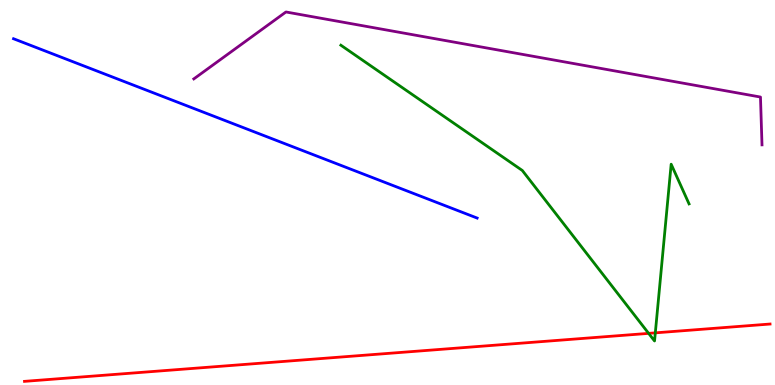[{'lines': ['blue', 'red'], 'intersections': []}, {'lines': ['green', 'red'], 'intersections': [{'x': 8.37, 'y': 1.34}, {'x': 8.46, 'y': 1.35}]}, {'lines': ['purple', 'red'], 'intersections': []}, {'lines': ['blue', 'green'], 'intersections': []}, {'lines': ['blue', 'purple'], 'intersections': []}, {'lines': ['green', 'purple'], 'intersections': []}]